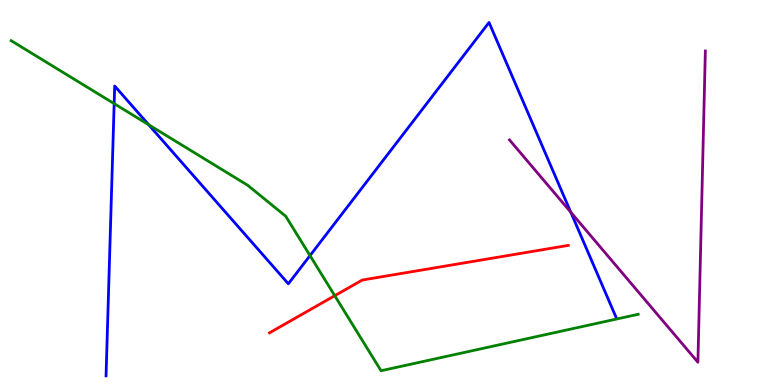[{'lines': ['blue', 'red'], 'intersections': []}, {'lines': ['green', 'red'], 'intersections': [{'x': 4.32, 'y': 2.32}]}, {'lines': ['purple', 'red'], 'intersections': []}, {'lines': ['blue', 'green'], 'intersections': [{'x': 1.47, 'y': 7.31}, {'x': 1.92, 'y': 6.76}, {'x': 4.0, 'y': 3.36}]}, {'lines': ['blue', 'purple'], 'intersections': [{'x': 7.36, 'y': 4.49}]}, {'lines': ['green', 'purple'], 'intersections': []}]